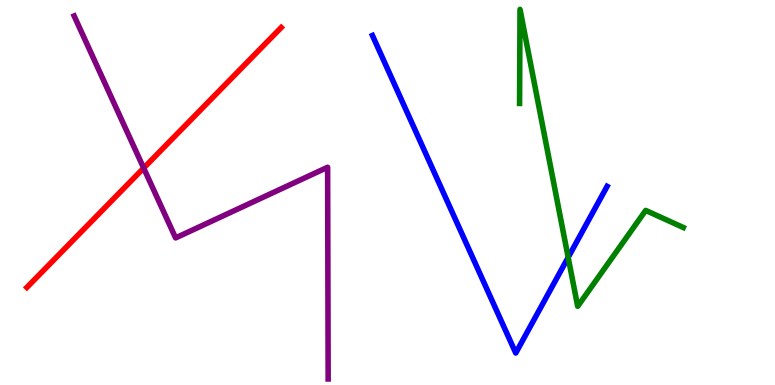[{'lines': ['blue', 'red'], 'intersections': []}, {'lines': ['green', 'red'], 'intersections': []}, {'lines': ['purple', 'red'], 'intersections': [{'x': 1.85, 'y': 5.63}]}, {'lines': ['blue', 'green'], 'intersections': [{'x': 7.33, 'y': 3.31}]}, {'lines': ['blue', 'purple'], 'intersections': []}, {'lines': ['green', 'purple'], 'intersections': []}]